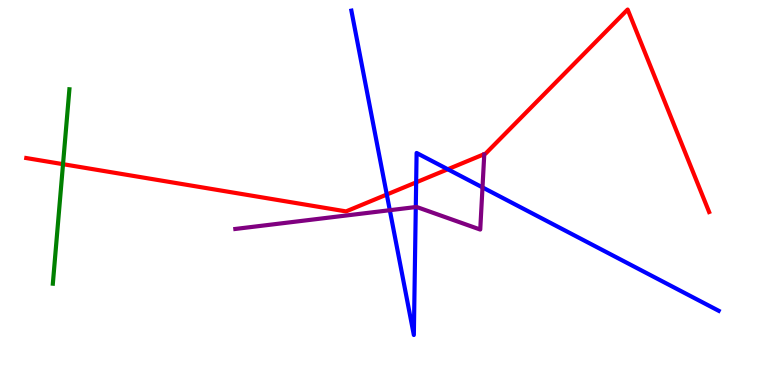[{'lines': ['blue', 'red'], 'intersections': [{'x': 4.99, 'y': 4.95}, {'x': 5.37, 'y': 5.26}, {'x': 5.78, 'y': 5.6}]}, {'lines': ['green', 'red'], 'intersections': [{'x': 0.813, 'y': 5.74}]}, {'lines': ['purple', 'red'], 'intersections': []}, {'lines': ['blue', 'green'], 'intersections': []}, {'lines': ['blue', 'purple'], 'intersections': [{'x': 5.03, 'y': 4.54}, {'x': 5.36, 'y': 4.62}, {'x': 6.23, 'y': 5.13}]}, {'lines': ['green', 'purple'], 'intersections': []}]